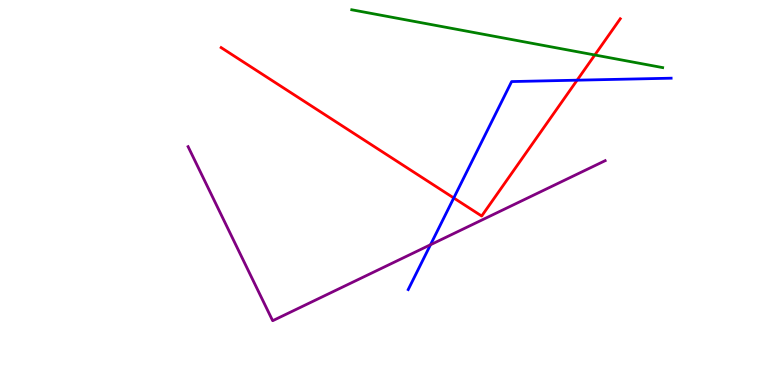[{'lines': ['blue', 'red'], 'intersections': [{'x': 5.85, 'y': 4.86}, {'x': 7.45, 'y': 7.92}]}, {'lines': ['green', 'red'], 'intersections': [{'x': 7.68, 'y': 8.57}]}, {'lines': ['purple', 'red'], 'intersections': []}, {'lines': ['blue', 'green'], 'intersections': []}, {'lines': ['blue', 'purple'], 'intersections': [{'x': 5.55, 'y': 3.64}]}, {'lines': ['green', 'purple'], 'intersections': []}]